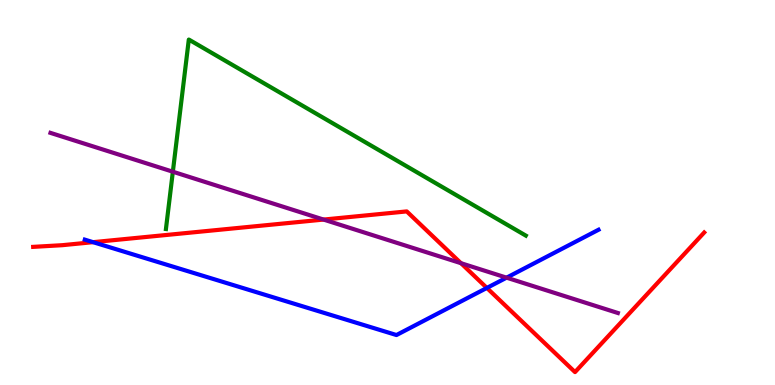[{'lines': ['blue', 'red'], 'intersections': [{'x': 1.2, 'y': 3.71}, {'x': 6.28, 'y': 2.52}]}, {'lines': ['green', 'red'], 'intersections': []}, {'lines': ['purple', 'red'], 'intersections': [{'x': 4.17, 'y': 4.3}, {'x': 5.95, 'y': 3.16}]}, {'lines': ['blue', 'green'], 'intersections': []}, {'lines': ['blue', 'purple'], 'intersections': [{'x': 6.54, 'y': 2.79}]}, {'lines': ['green', 'purple'], 'intersections': [{'x': 2.23, 'y': 5.54}]}]